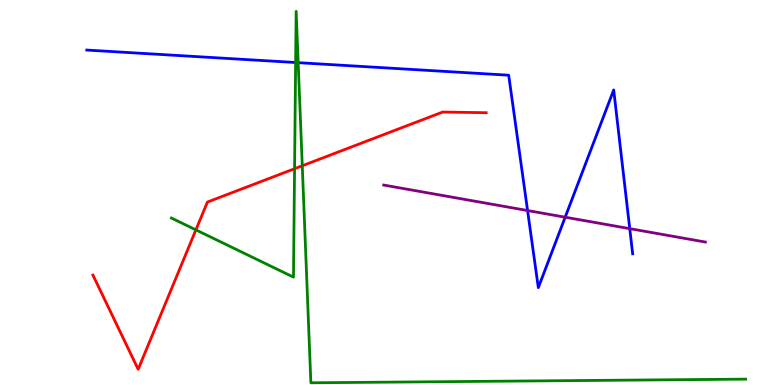[{'lines': ['blue', 'red'], 'intersections': []}, {'lines': ['green', 'red'], 'intersections': [{'x': 2.53, 'y': 4.03}, {'x': 3.8, 'y': 5.62}, {'x': 3.9, 'y': 5.69}]}, {'lines': ['purple', 'red'], 'intersections': []}, {'lines': ['blue', 'green'], 'intersections': [{'x': 3.81, 'y': 8.38}, {'x': 3.85, 'y': 8.37}]}, {'lines': ['blue', 'purple'], 'intersections': [{'x': 6.81, 'y': 4.53}, {'x': 7.29, 'y': 4.36}, {'x': 8.13, 'y': 4.06}]}, {'lines': ['green', 'purple'], 'intersections': []}]